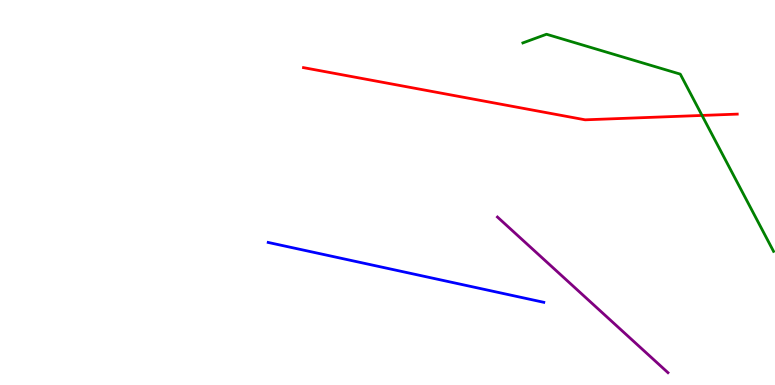[{'lines': ['blue', 'red'], 'intersections': []}, {'lines': ['green', 'red'], 'intersections': [{'x': 9.06, 'y': 7.0}]}, {'lines': ['purple', 'red'], 'intersections': []}, {'lines': ['blue', 'green'], 'intersections': []}, {'lines': ['blue', 'purple'], 'intersections': []}, {'lines': ['green', 'purple'], 'intersections': []}]